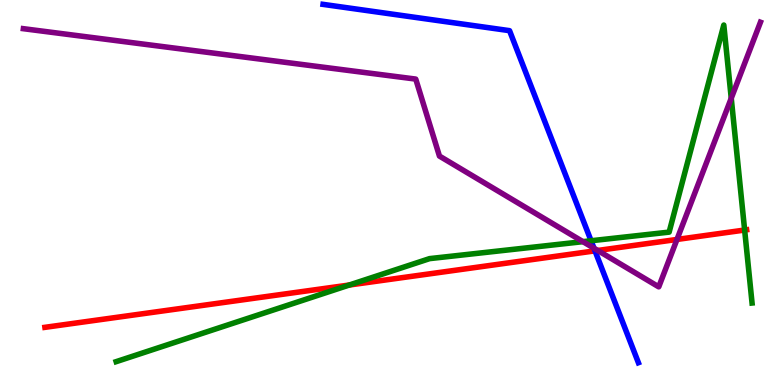[{'lines': ['blue', 'red'], 'intersections': [{'x': 7.68, 'y': 3.48}]}, {'lines': ['green', 'red'], 'intersections': [{'x': 4.51, 'y': 2.6}, {'x': 9.61, 'y': 4.02}]}, {'lines': ['purple', 'red'], 'intersections': [{'x': 7.71, 'y': 3.49}, {'x': 8.74, 'y': 3.78}]}, {'lines': ['blue', 'green'], 'intersections': [{'x': 7.63, 'y': 3.75}]}, {'lines': ['blue', 'purple'], 'intersections': [{'x': 7.66, 'y': 3.55}]}, {'lines': ['green', 'purple'], 'intersections': [{'x': 7.52, 'y': 3.72}, {'x': 9.44, 'y': 7.45}]}]